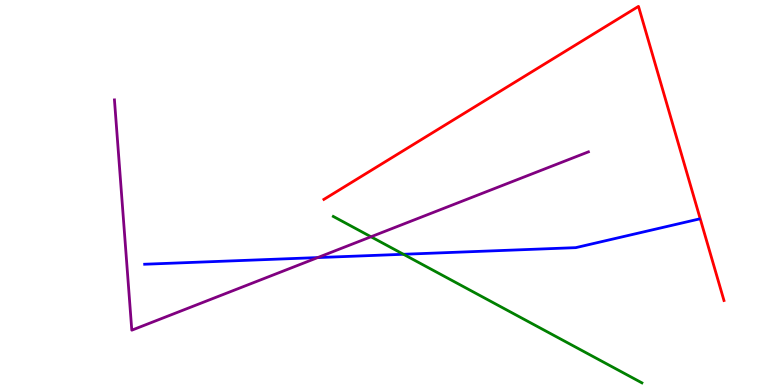[{'lines': ['blue', 'red'], 'intersections': []}, {'lines': ['green', 'red'], 'intersections': []}, {'lines': ['purple', 'red'], 'intersections': []}, {'lines': ['blue', 'green'], 'intersections': [{'x': 5.21, 'y': 3.4}]}, {'lines': ['blue', 'purple'], 'intersections': [{'x': 4.1, 'y': 3.31}]}, {'lines': ['green', 'purple'], 'intersections': [{'x': 4.79, 'y': 3.85}]}]